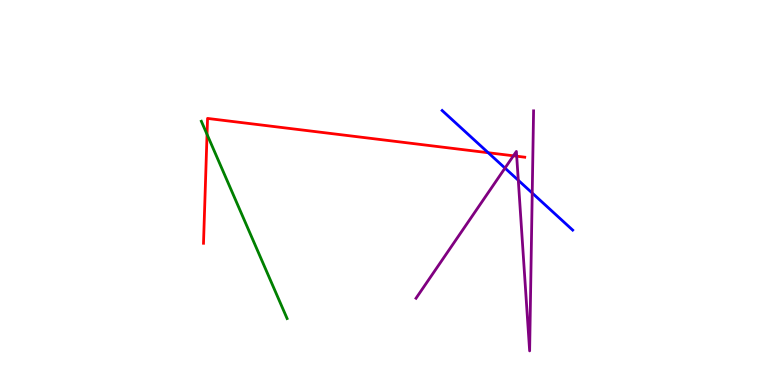[{'lines': ['blue', 'red'], 'intersections': [{'x': 6.3, 'y': 6.03}]}, {'lines': ['green', 'red'], 'intersections': [{'x': 2.67, 'y': 6.51}]}, {'lines': ['purple', 'red'], 'intersections': [{'x': 6.62, 'y': 5.95}, {'x': 6.67, 'y': 5.94}]}, {'lines': ['blue', 'green'], 'intersections': []}, {'lines': ['blue', 'purple'], 'intersections': [{'x': 6.52, 'y': 5.63}, {'x': 6.69, 'y': 5.32}, {'x': 6.87, 'y': 4.99}]}, {'lines': ['green', 'purple'], 'intersections': []}]